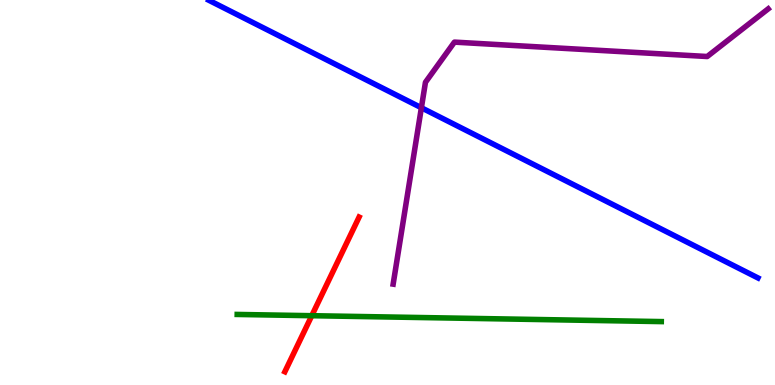[{'lines': ['blue', 'red'], 'intersections': []}, {'lines': ['green', 'red'], 'intersections': [{'x': 4.02, 'y': 1.8}]}, {'lines': ['purple', 'red'], 'intersections': []}, {'lines': ['blue', 'green'], 'intersections': []}, {'lines': ['blue', 'purple'], 'intersections': [{'x': 5.44, 'y': 7.2}]}, {'lines': ['green', 'purple'], 'intersections': []}]